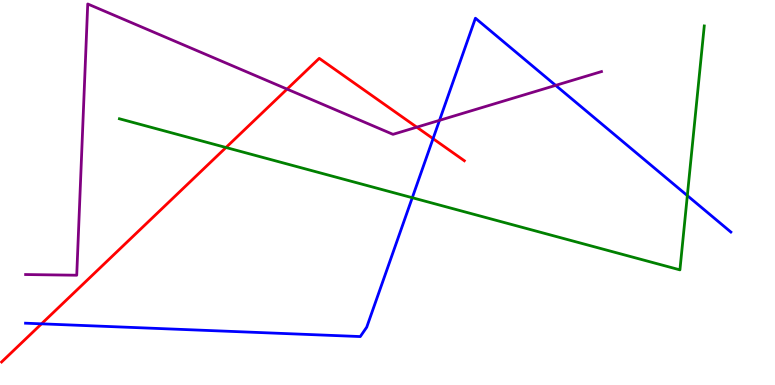[{'lines': ['blue', 'red'], 'intersections': [{'x': 0.536, 'y': 1.59}, {'x': 5.59, 'y': 6.4}]}, {'lines': ['green', 'red'], 'intersections': [{'x': 2.92, 'y': 6.17}]}, {'lines': ['purple', 'red'], 'intersections': [{'x': 3.7, 'y': 7.69}, {'x': 5.38, 'y': 6.7}]}, {'lines': ['blue', 'green'], 'intersections': [{'x': 5.32, 'y': 4.86}, {'x': 8.87, 'y': 4.92}]}, {'lines': ['blue', 'purple'], 'intersections': [{'x': 5.67, 'y': 6.87}, {'x': 7.17, 'y': 7.78}]}, {'lines': ['green', 'purple'], 'intersections': []}]